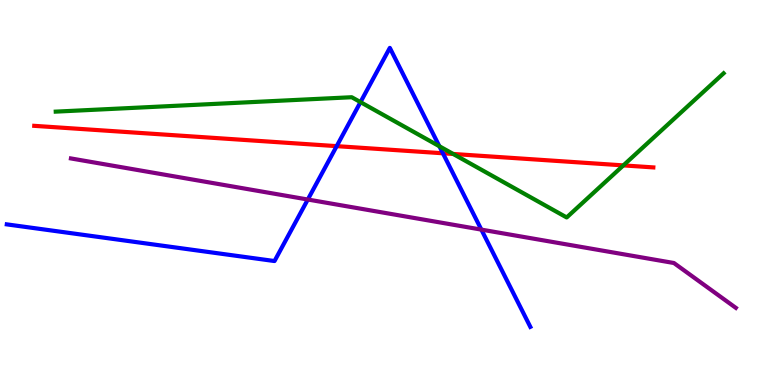[{'lines': ['blue', 'red'], 'intersections': [{'x': 4.34, 'y': 6.2}, {'x': 5.71, 'y': 6.02}]}, {'lines': ['green', 'red'], 'intersections': [{'x': 5.85, 'y': 6.0}, {'x': 8.04, 'y': 5.7}]}, {'lines': ['purple', 'red'], 'intersections': []}, {'lines': ['blue', 'green'], 'intersections': [{'x': 4.65, 'y': 7.35}, {'x': 5.67, 'y': 6.2}]}, {'lines': ['blue', 'purple'], 'intersections': [{'x': 3.97, 'y': 4.82}, {'x': 6.21, 'y': 4.04}]}, {'lines': ['green', 'purple'], 'intersections': []}]